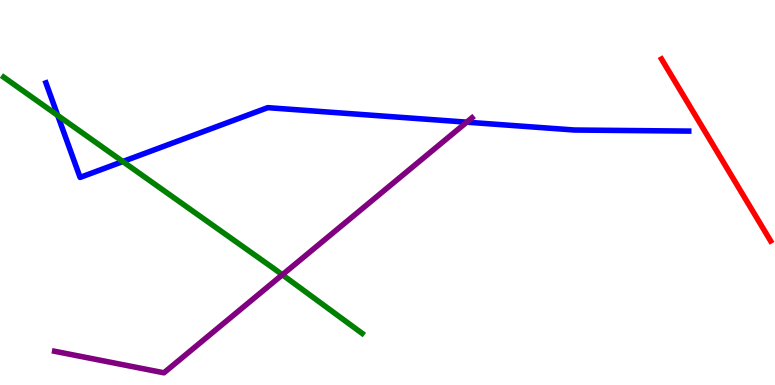[{'lines': ['blue', 'red'], 'intersections': []}, {'lines': ['green', 'red'], 'intersections': []}, {'lines': ['purple', 'red'], 'intersections': []}, {'lines': ['blue', 'green'], 'intersections': [{'x': 0.744, 'y': 7.0}, {'x': 1.58, 'y': 5.8}]}, {'lines': ['blue', 'purple'], 'intersections': [{'x': 6.02, 'y': 6.83}]}, {'lines': ['green', 'purple'], 'intersections': [{'x': 3.64, 'y': 2.86}]}]